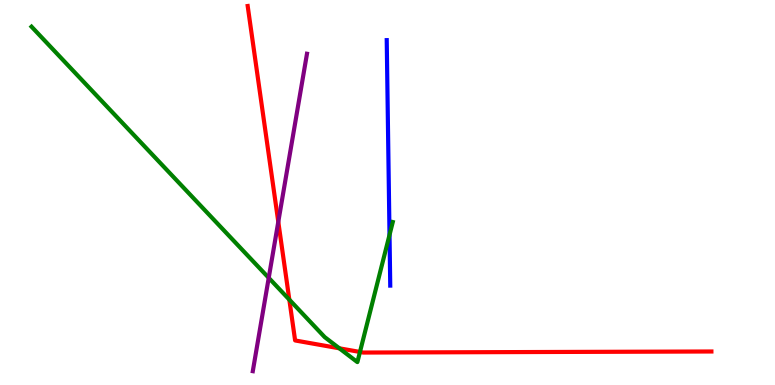[{'lines': ['blue', 'red'], 'intersections': []}, {'lines': ['green', 'red'], 'intersections': [{'x': 3.73, 'y': 2.22}, {'x': 4.38, 'y': 0.953}, {'x': 4.64, 'y': 0.858}]}, {'lines': ['purple', 'red'], 'intersections': [{'x': 3.59, 'y': 4.24}]}, {'lines': ['blue', 'green'], 'intersections': [{'x': 5.03, 'y': 3.9}]}, {'lines': ['blue', 'purple'], 'intersections': []}, {'lines': ['green', 'purple'], 'intersections': [{'x': 3.47, 'y': 2.78}]}]